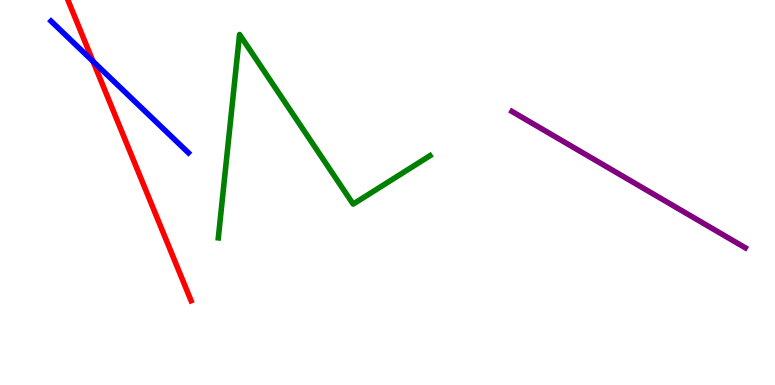[{'lines': ['blue', 'red'], 'intersections': [{'x': 1.2, 'y': 8.41}]}, {'lines': ['green', 'red'], 'intersections': []}, {'lines': ['purple', 'red'], 'intersections': []}, {'lines': ['blue', 'green'], 'intersections': []}, {'lines': ['blue', 'purple'], 'intersections': []}, {'lines': ['green', 'purple'], 'intersections': []}]